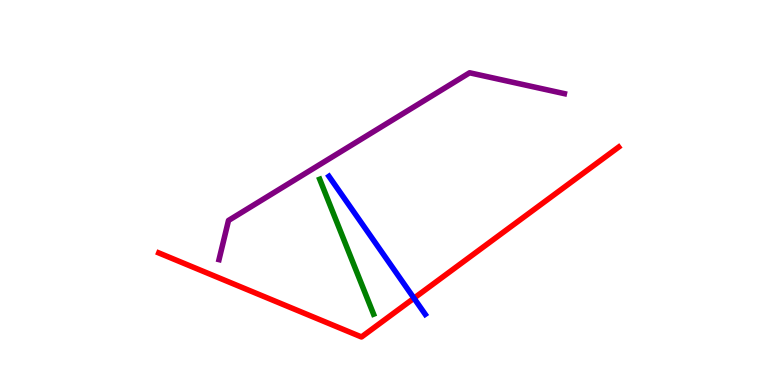[{'lines': ['blue', 'red'], 'intersections': [{'x': 5.34, 'y': 2.25}]}, {'lines': ['green', 'red'], 'intersections': []}, {'lines': ['purple', 'red'], 'intersections': []}, {'lines': ['blue', 'green'], 'intersections': []}, {'lines': ['blue', 'purple'], 'intersections': []}, {'lines': ['green', 'purple'], 'intersections': []}]